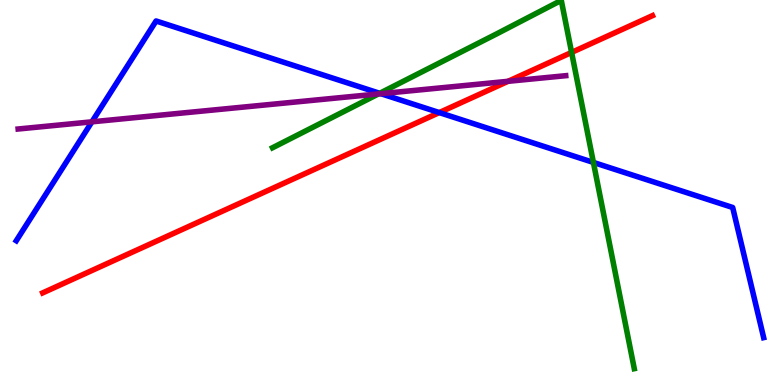[{'lines': ['blue', 'red'], 'intersections': [{'x': 5.67, 'y': 7.08}]}, {'lines': ['green', 'red'], 'intersections': [{'x': 7.38, 'y': 8.64}]}, {'lines': ['purple', 'red'], 'intersections': [{'x': 6.56, 'y': 7.89}]}, {'lines': ['blue', 'green'], 'intersections': [{'x': 4.9, 'y': 7.58}, {'x': 7.66, 'y': 5.78}]}, {'lines': ['blue', 'purple'], 'intersections': [{'x': 1.19, 'y': 6.84}, {'x': 4.91, 'y': 7.57}]}, {'lines': ['green', 'purple'], 'intersections': [{'x': 4.88, 'y': 7.56}]}]